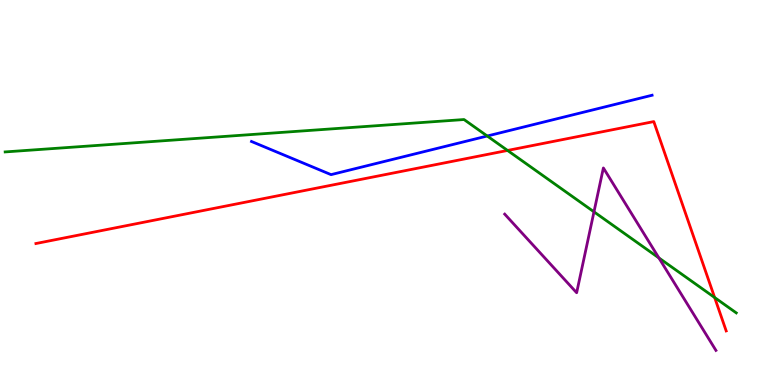[{'lines': ['blue', 'red'], 'intersections': []}, {'lines': ['green', 'red'], 'intersections': [{'x': 6.55, 'y': 6.09}, {'x': 9.22, 'y': 2.27}]}, {'lines': ['purple', 'red'], 'intersections': []}, {'lines': ['blue', 'green'], 'intersections': [{'x': 6.29, 'y': 6.47}]}, {'lines': ['blue', 'purple'], 'intersections': []}, {'lines': ['green', 'purple'], 'intersections': [{'x': 7.66, 'y': 4.5}, {'x': 8.5, 'y': 3.3}]}]